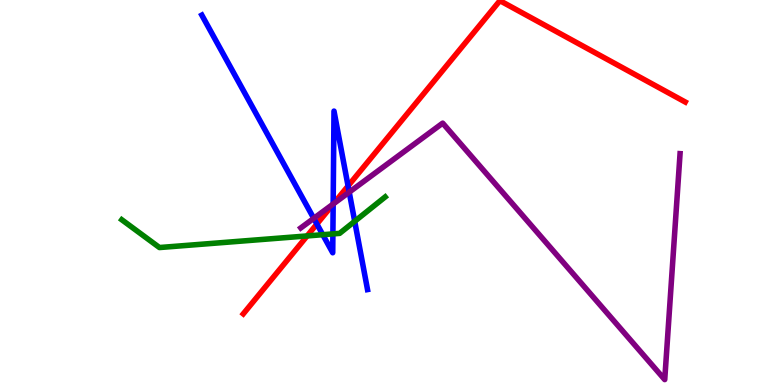[{'lines': ['blue', 'red'], 'intersections': [{'x': 4.09, 'y': 4.18}, {'x': 4.3, 'y': 4.7}, {'x': 4.49, 'y': 5.17}]}, {'lines': ['green', 'red'], 'intersections': [{'x': 3.96, 'y': 3.87}]}, {'lines': ['purple', 'red'], 'intersections': [{'x': 4.3, 'y': 4.71}]}, {'lines': ['blue', 'green'], 'intersections': [{'x': 4.16, 'y': 3.9}, {'x': 4.3, 'y': 3.92}, {'x': 4.58, 'y': 4.25}]}, {'lines': ['blue', 'purple'], 'intersections': [{'x': 4.05, 'y': 4.33}, {'x': 4.3, 'y': 4.7}, {'x': 4.51, 'y': 5.01}]}, {'lines': ['green', 'purple'], 'intersections': []}]